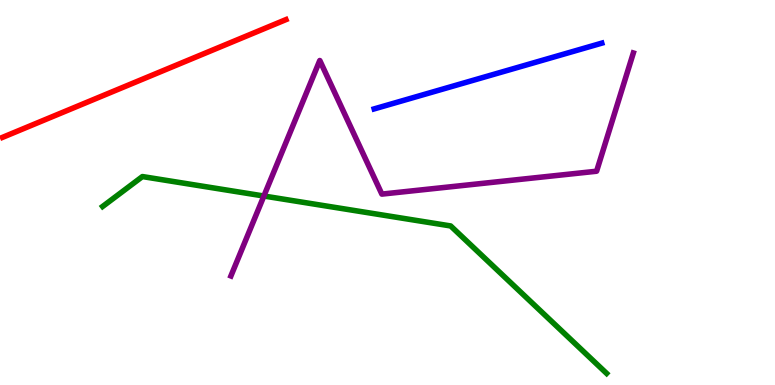[{'lines': ['blue', 'red'], 'intersections': []}, {'lines': ['green', 'red'], 'intersections': []}, {'lines': ['purple', 'red'], 'intersections': []}, {'lines': ['blue', 'green'], 'intersections': []}, {'lines': ['blue', 'purple'], 'intersections': []}, {'lines': ['green', 'purple'], 'intersections': [{'x': 3.41, 'y': 4.91}]}]